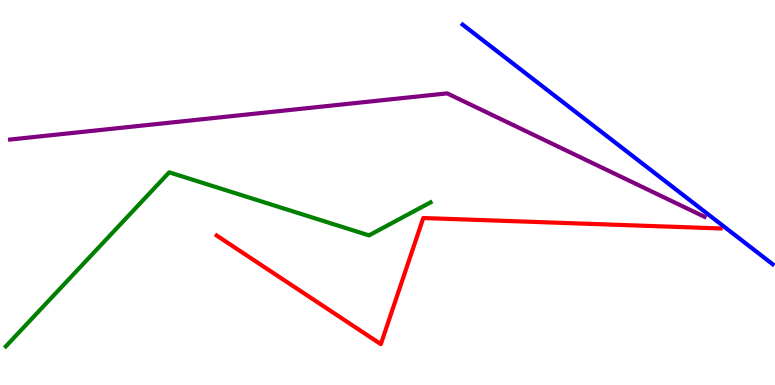[{'lines': ['blue', 'red'], 'intersections': []}, {'lines': ['green', 'red'], 'intersections': []}, {'lines': ['purple', 'red'], 'intersections': []}, {'lines': ['blue', 'green'], 'intersections': []}, {'lines': ['blue', 'purple'], 'intersections': []}, {'lines': ['green', 'purple'], 'intersections': []}]